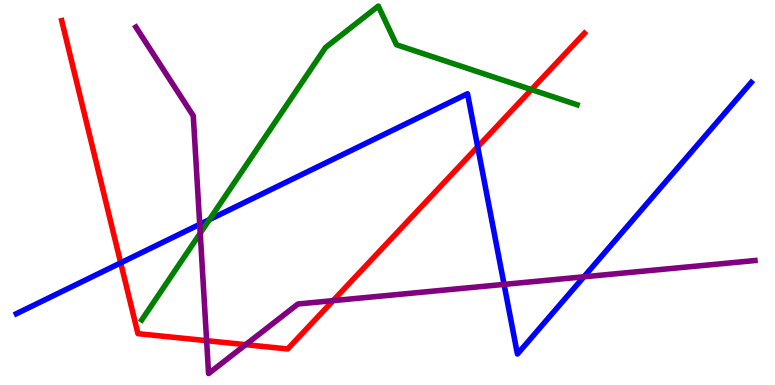[{'lines': ['blue', 'red'], 'intersections': [{'x': 1.56, 'y': 3.17}, {'x': 6.16, 'y': 6.19}]}, {'lines': ['green', 'red'], 'intersections': [{'x': 6.86, 'y': 7.67}]}, {'lines': ['purple', 'red'], 'intersections': [{'x': 2.67, 'y': 1.15}, {'x': 3.17, 'y': 1.05}, {'x': 4.3, 'y': 2.19}]}, {'lines': ['blue', 'green'], 'intersections': [{'x': 2.7, 'y': 4.3}]}, {'lines': ['blue', 'purple'], 'intersections': [{'x': 2.58, 'y': 4.17}, {'x': 6.5, 'y': 2.61}, {'x': 7.53, 'y': 2.81}]}, {'lines': ['green', 'purple'], 'intersections': [{'x': 2.58, 'y': 3.94}]}]